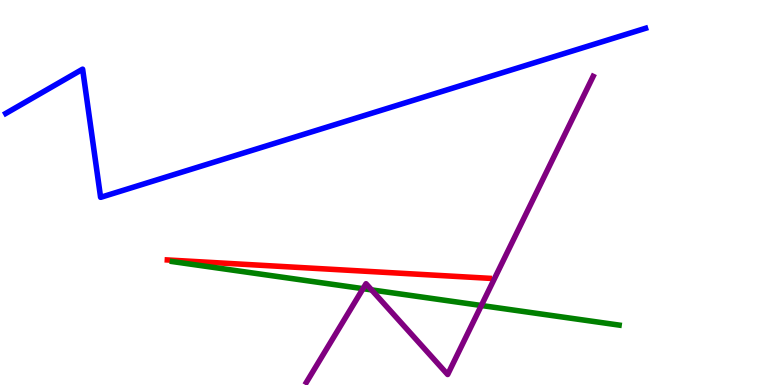[{'lines': ['blue', 'red'], 'intersections': []}, {'lines': ['green', 'red'], 'intersections': []}, {'lines': ['purple', 'red'], 'intersections': []}, {'lines': ['blue', 'green'], 'intersections': []}, {'lines': ['blue', 'purple'], 'intersections': []}, {'lines': ['green', 'purple'], 'intersections': [{'x': 4.68, 'y': 2.5}, {'x': 4.79, 'y': 2.47}, {'x': 6.21, 'y': 2.06}]}]